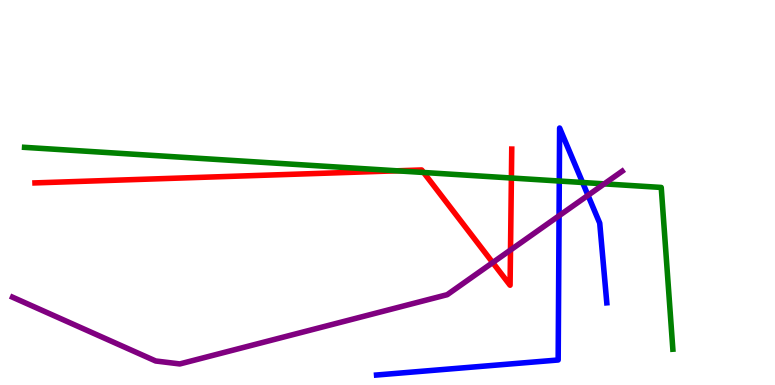[{'lines': ['blue', 'red'], 'intersections': []}, {'lines': ['green', 'red'], 'intersections': [{'x': 5.12, 'y': 5.56}, {'x': 5.47, 'y': 5.52}, {'x': 6.6, 'y': 5.38}]}, {'lines': ['purple', 'red'], 'intersections': [{'x': 6.36, 'y': 3.18}, {'x': 6.59, 'y': 3.51}]}, {'lines': ['blue', 'green'], 'intersections': [{'x': 7.22, 'y': 5.3}, {'x': 7.52, 'y': 5.26}]}, {'lines': ['blue', 'purple'], 'intersections': [{'x': 7.21, 'y': 4.4}, {'x': 7.59, 'y': 4.93}]}, {'lines': ['green', 'purple'], 'intersections': [{'x': 7.8, 'y': 5.22}]}]